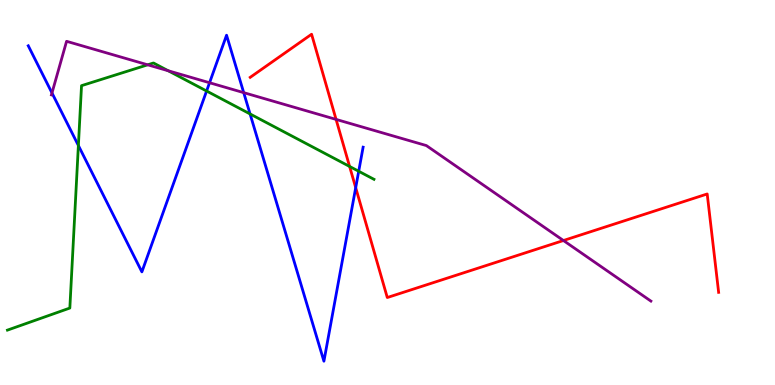[{'lines': ['blue', 'red'], 'intersections': [{'x': 4.59, 'y': 5.13}]}, {'lines': ['green', 'red'], 'intersections': [{'x': 4.51, 'y': 5.68}]}, {'lines': ['purple', 'red'], 'intersections': [{'x': 4.34, 'y': 6.9}, {'x': 7.27, 'y': 3.75}]}, {'lines': ['blue', 'green'], 'intersections': [{'x': 1.01, 'y': 6.22}, {'x': 2.67, 'y': 7.64}, {'x': 3.23, 'y': 7.04}, {'x': 4.63, 'y': 5.55}]}, {'lines': ['blue', 'purple'], 'intersections': [{'x': 0.671, 'y': 7.59}, {'x': 2.7, 'y': 7.85}, {'x': 3.14, 'y': 7.59}]}, {'lines': ['green', 'purple'], 'intersections': [{'x': 1.91, 'y': 8.32}, {'x': 2.17, 'y': 8.16}]}]